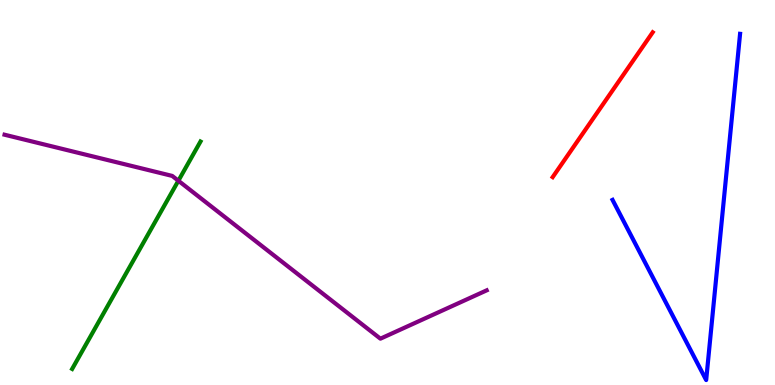[{'lines': ['blue', 'red'], 'intersections': []}, {'lines': ['green', 'red'], 'intersections': []}, {'lines': ['purple', 'red'], 'intersections': []}, {'lines': ['blue', 'green'], 'intersections': []}, {'lines': ['blue', 'purple'], 'intersections': []}, {'lines': ['green', 'purple'], 'intersections': [{'x': 2.3, 'y': 5.31}]}]